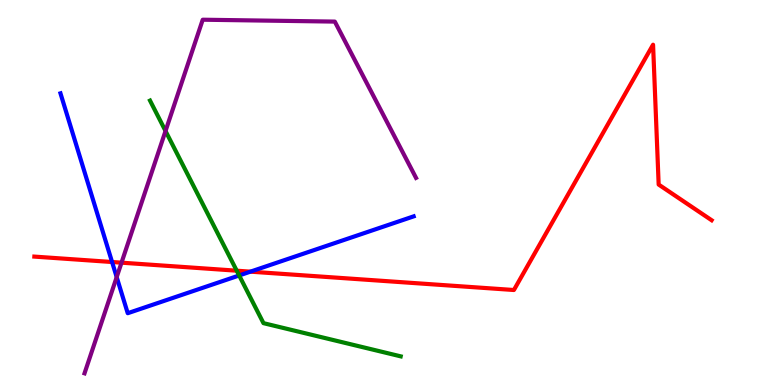[{'lines': ['blue', 'red'], 'intersections': [{'x': 1.45, 'y': 3.19}, {'x': 3.23, 'y': 2.94}]}, {'lines': ['green', 'red'], 'intersections': [{'x': 3.05, 'y': 2.97}]}, {'lines': ['purple', 'red'], 'intersections': [{'x': 1.57, 'y': 3.18}]}, {'lines': ['blue', 'green'], 'intersections': [{'x': 3.09, 'y': 2.84}]}, {'lines': ['blue', 'purple'], 'intersections': [{'x': 1.51, 'y': 2.8}]}, {'lines': ['green', 'purple'], 'intersections': [{'x': 2.14, 'y': 6.6}]}]